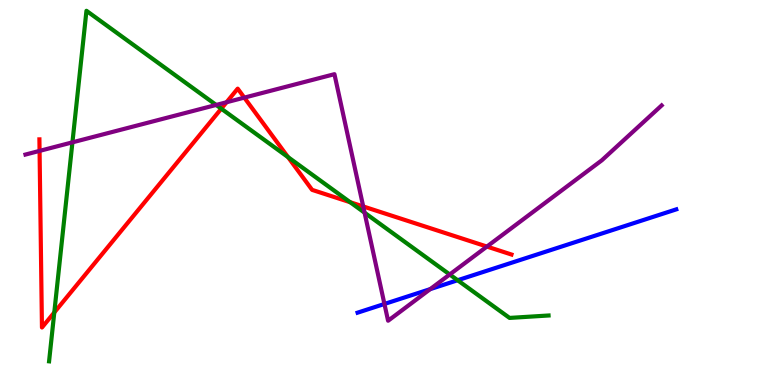[{'lines': ['blue', 'red'], 'intersections': []}, {'lines': ['green', 'red'], 'intersections': [{'x': 0.701, 'y': 1.88}, {'x': 2.86, 'y': 7.18}, {'x': 3.72, 'y': 5.92}, {'x': 4.52, 'y': 4.75}]}, {'lines': ['purple', 'red'], 'intersections': [{'x': 0.511, 'y': 6.08}, {'x': 2.92, 'y': 7.34}, {'x': 3.15, 'y': 7.46}, {'x': 4.69, 'y': 4.64}, {'x': 6.28, 'y': 3.6}]}, {'lines': ['blue', 'green'], 'intersections': [{'x': 5.91, 'y': 2.72}]}, {'lines': ['blue', 'purple'], 'intersections': [{'x': 4.96, 'y': 2.1}, {'x': 5.55, 'y': 2.49}]}, {'lines': ['green', 'purple'], 'intersections': [{'x': 0.935, 'y': 6.3}, {'x': 2.79, 'y': 7.27}, {'x': 4.7, 'y': 4.48}, {'x': 5.8, 'y': 2.87}]}]